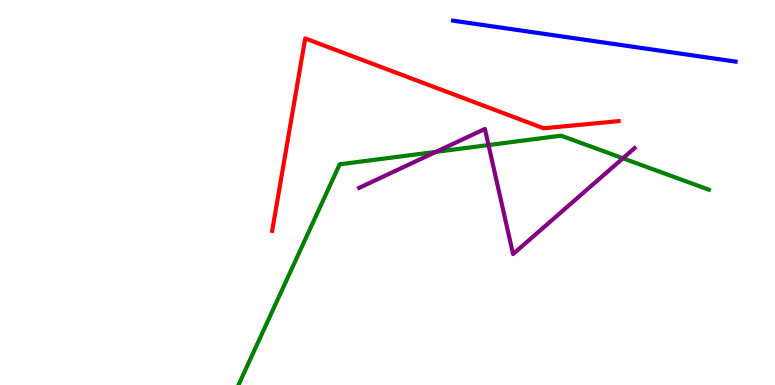[{'lines': ['blue', 'red'], 'intersections': []}, {'lines': ['green', 'red'], 'intersections': []}, {'lines': ['purple', 'red'], 'intersections': []}, {'lines': ['blue', 'green'], 'intersections': []}, {'lines': ['blue', 'purple'], 'intersections': []}, {'lines': ['green', 'purple'], 'intersections': [{'x': 5.63, 'y': 6.06}, {'x': 6.3, 'y': 6.23}, {'x': 8.04, 'y': 5.89}]}]